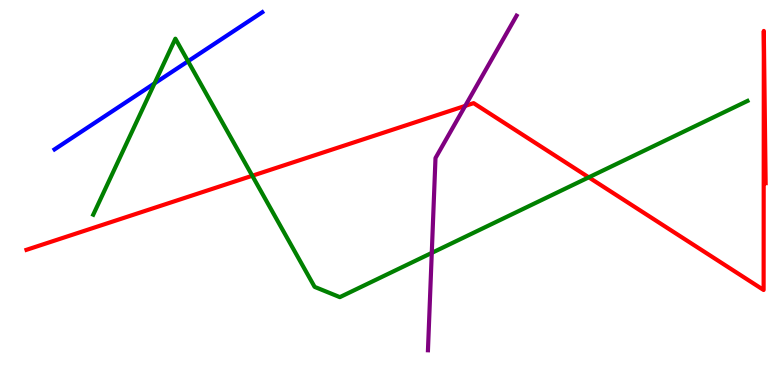[{'lines': ['blue', 'red'], 'intersections': []}, {'lines': ['green', 'red'], 'intersections': [{'x': 3.26, 'y': 5.43}, {'x': 7.6, 'y': 5.39}]}, {'lines': ['purple', 'red'], 'intersections': [{'x': 6.0, 'y': 7.25}]}, {'lines': ['blue', 'green'], 'intersections': [{'x': 1.99, 'y': 7.83}, {'x': 2.43, 'y': 8.41}]}, {'lines': ['blue', 'purple'], 'intersections': []}, {'lines': ['green', 'purple'], 'intersections': [{'x': 5.57, 'y': 3.43}]}]